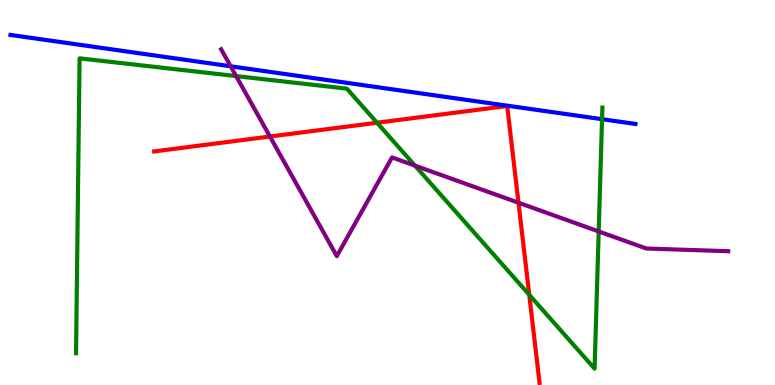[{'lines': ['blue', 'red'], 'intersections': []}, {'lines': ['green', 'red'], 'intersections': [{'x': 4.86, 'y': 6.81}, {'x': 6.83, 'y': 2.34}]}, {'lines': ['purple', 'red'], 'intersections': [{'x': 3.48, 'y': 6.45}, {'x': 6.69, 'y': 4.73}]}, {'lines': ['blue', 'green'], 'intersections': [{'x': 7.77, 'y': 6.9}]}, {'lines': ['blue', 'purple'], 'intersections': [{'x': 2.98, 'y': 8.28}]}, {'lines': ['green', 'purple'], 'intersections': [{'x': 3.05, 'y': 8.02}, {'x': 5.35, 'y': 5.7}, {'x': 7.73, 'y': 3.99}]}]